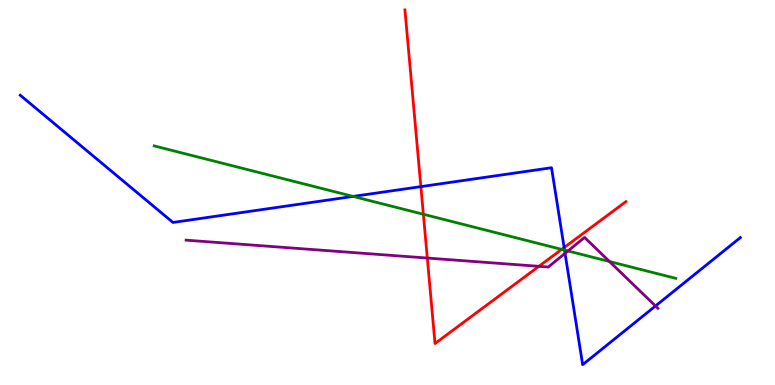[{'lines': ['blue', 'red'], 'intersections': [{'x': 5.43, 'y': 5.15}, {'x': 7.28, 'y': 3.57}]}, {'lines': ['green', 'red'], 'intersections': [{'x': 5.46, 'y': 4.43}, {'x': 7.25, 'y': 3.52}]}, {'lines': ['purple', 'red'], 'intersections': [{'x': 5.51, 'y': 3.3}, {'x': 6.95, 'y': 3.08}]}, {'lines': ['blue', 'green'], 'intersections': [{'x': 4.56, 'y': 4.9}, {'x': 7.28, 'y': 3.5}]}, {'lines': ['blue', 'purple'], 'intersections': [{'x': 7.29, 'y': 3.42}, {'x': 8.46, 'y': 2.05}]}, {'lines': ['green', 'purple'], 'intersections': [{'x': 7.33, 'y': 3.48}, {'x': 7.86, 'y': 3.21}]}]